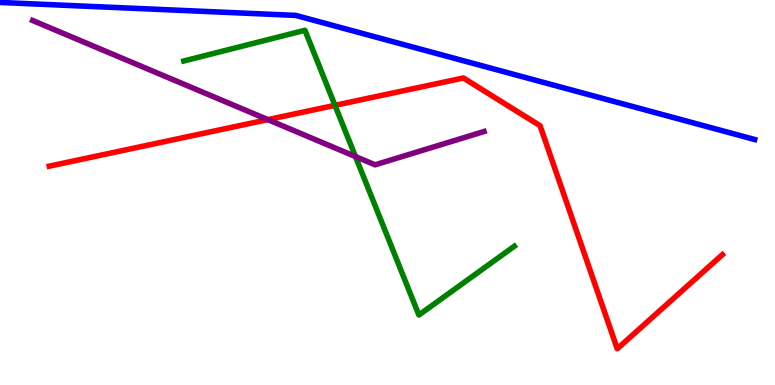[{'lines': ['blue', 'red'], 'intersections': []}, {'lines': ['green', 'red'], 'intersections': [{'x': 4.32, 'y': 7.26}]}, {'lines': ['purple', 'red'], 'intersections': [{'x': 3.46, 'y': 6.89}]}, {'lines': ['blue', 'green'], 'intersections': []}, {'lines': ['blue', 'purple'], 'intersections': []}, {'lines': ['green', 'purple'], 'intersections': [{'x': 4.59, 'y': 5.93}]}]